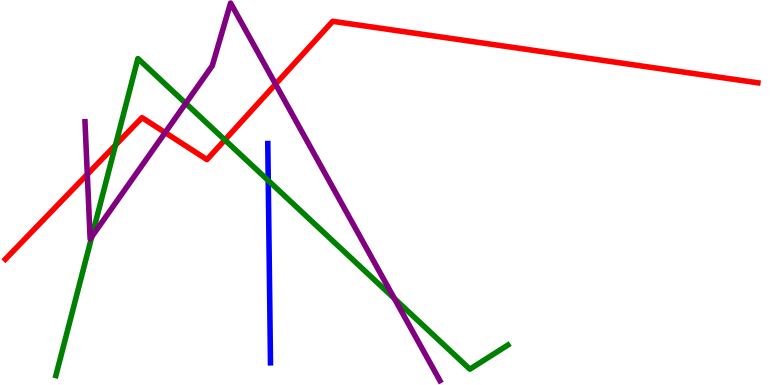[{'lines': ['blue', 'red'], 'intersections': []}, {'lines': ['green', 'red'], 'intersections': [{'x': 1.49, 'y': 6.23}, {'x': 2.9, 'y': 6.37}]}, {'lines': ['purple', 'red'], 'intersections': [{'x': 1.13, 'y': 5.47}, {'x': 2.13, 'y': 6.56}, {'x': 3.56, 'y': 7.81}]}, {'lines': ['blue', 'green'], 'intersections': [{'x': 3.46, 'y': 5.31}]}, {'lines': ['blue', 'purple'], 'intersections': []}, {'lines': ['green', 'purple'], 'intersections': [{'x': 1.18, 'y': 3.85}, {'x': 2.4, 'y': 7.32}, {'x': 5.09, 'y': 2.25}]}]